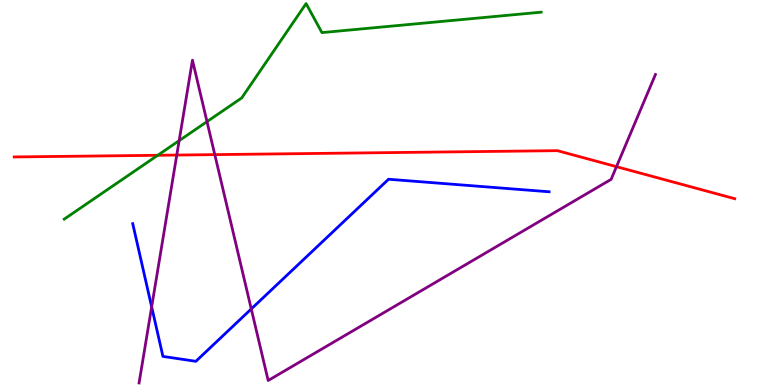[{'lines': ['blue', 'red'], 'intersections': []}, {'lines': ['green', 'red'], 'intersections': [{'x': 2.04, 'y': 5.97}]}, {'lines': ['purple', 'red'], 'intersections': [{'x': 2.28, 'y': 5.97}, {'x': 2.77, 'y': 5.98}, {'x': 7.95, 'y': 5.67}]}, {'lines': ['blue', 'green'], 'intersections': []}, {'lines': ['blue', 'purple'], 'intersections': [{'x': 1.96, 'y': 2.03}, {'x': 3.24, 'y': 1.98}]}, {'lines': ['green', 'purple'], 'intersections': [{'x': 2.31, 'y': 6.35}, {'x': 2.67, 'y': 6.84}]}]